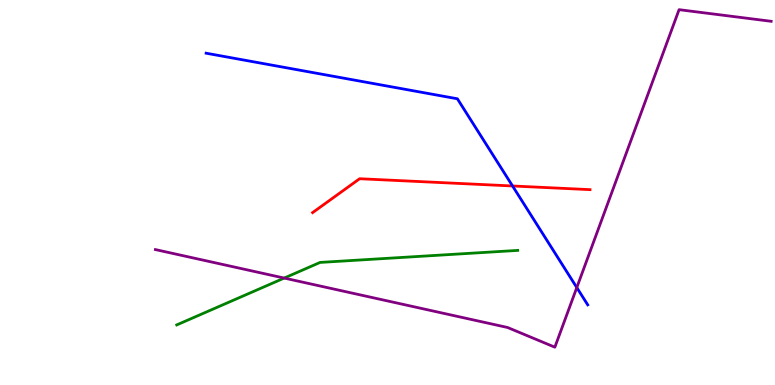[{'lines': ['blue', 'red'], 'intersections': [{'x': 6.61, 'y': 5.17}]}, {'lines': ['green', 'red'], 'intersections': []}, {'lines': ['purple', 'red'], 'intersections': []}, {'lines': ['blue', 'green'], 'intersections': []}, {'lines': ['blue', 'purple'], 'intersections': [{'x': 7.44, 'y': 2.53}]}, {'lines': ['green', 'purple'], 'intersections': [{'x': 3.67, 'y': 2.78}]}]